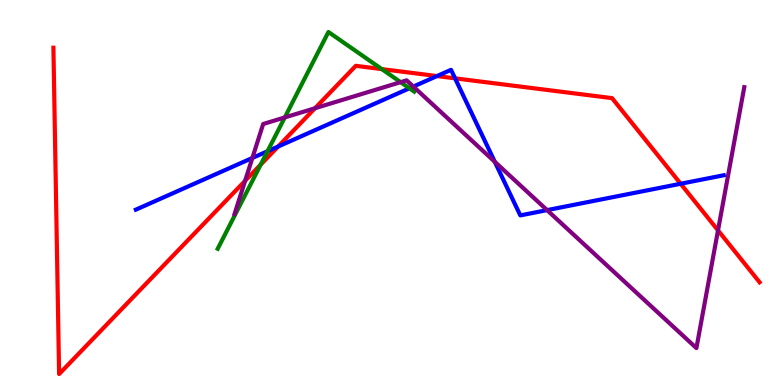[{'lines': ['blue', 'red'], 'intersections': [{'x': 3.59, 'y': 6.19}, {'x': 5.64, 'y': 8.02}, {'x': 5.87, 'y': 7.97}, {'x': 8.78, 'y': 5.23}]}, {'lines': ['green', 'red'], 'intersections': [{'x': 3.36, 'y': 5.72}, {'x': 4.93, 'y': 8.21}]}, {'lines': ['purple', 'red'], 'intersections': [{'x': 3.16, 'y': 5.3}, {'x': 4.06, 'y': 7.19}, {'x': 9.26, 'y': 4.02}]}, {'lines': ['blue', 'green'], 'intersections': [{'x': 3.45, 'y': 6.07}, {'x': 5.28, 'y': 7.71}]}, {'lines': ['blue', 'purple'], 'intersections': [{'x': 3.26, 'y': 5.9}, {'x': 5.33, 'y': 7.75}, {'x': 6.38, 'y': 5.8}, {'x': 7.06, 'y': 4.54}]}, {'lines': ['green', 'purple'], 'intersections': [{'x': 3.67, 'y': 6.95}, {'x': 5.17, 'y': 7.87}]}]